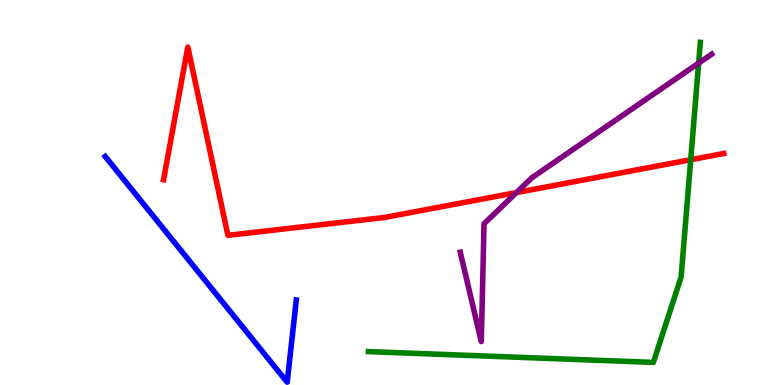[{'lines': ['blue', 'red'], 'intersections': []}, {'lines': ['green', 'red'], 'intersections': [{'x': 8.91, 'y': 5.85}]}, {'lines': ['purple', 'red'], 'intersections': [{'x': 6.66, 'y': 5.0}]}, {'lines': ['blue', 'green'], 'intersections': []}, {'lines': ['blue', 'purple'], 'intersections': []}, {'lines': ['green', 'purple'], 'intersections': [{'x': 9.01, 'y': 8.36}]}]